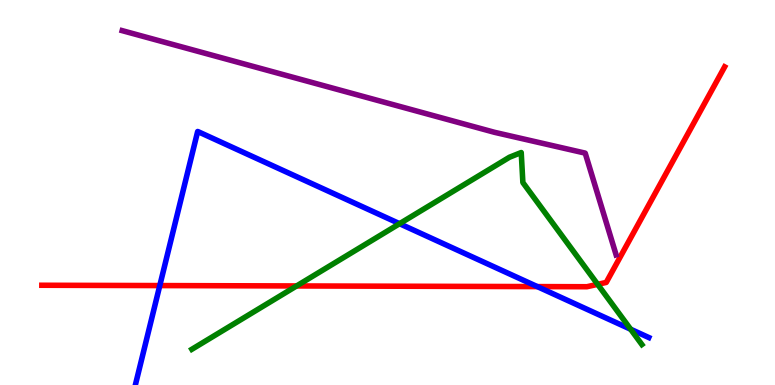[{'lines': ['blue', 'red'], 'intersections': [{'x': 2.06, 'y': 2.58}, {'x': 6.93, 'y': 2.56}]}, {'lines': ['green', 'red'], 'intersections': [{'x': 3.83, 'y': 2.57}, {'x': 7.71, 'y': 2.61}]}, {'lines': ['purple', 'red'], 'intersections': []}, {'lines': ['blue', 'green'], 'intersections': [{'x': 5.16, 'y': 4.19}, {'x': 8.14, 'y': 1.45}]}, {'lines': ['blue', 'purple'], 'intersections': []}, {'lines': ['green', 'purple'], 'intersections': []}]